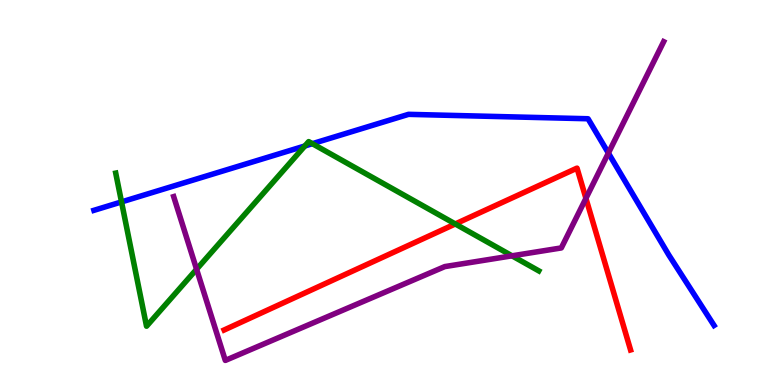[{'lines': ['blue', 'red'], 'intersections': []}, {'lines': ['green', 'red'], 'intersections': [{'x': 5.87, 'y': 4.18}]}, {'lines': ['purple', 'red'], 'intersections': [{'x': 7.56, 'y': 4.85}]}, {'lines': ['blue', 'green'], 'intersections': [{'x': 1.57, 'y': 4.76}, {'x': 3.93, 'y': 6.21}, {'x': 4.03, 'y': 6.27}]}, {'lines': ['blue', 'purple'], 'intersections': [{'x': 7.85, 'y': 6.02}]}, {'lines': ['green', 'purple'], 'intersections': [{'x': 2.54, 'y': 3.01}, {'x': 6.61, 'y': 3.36}]}]